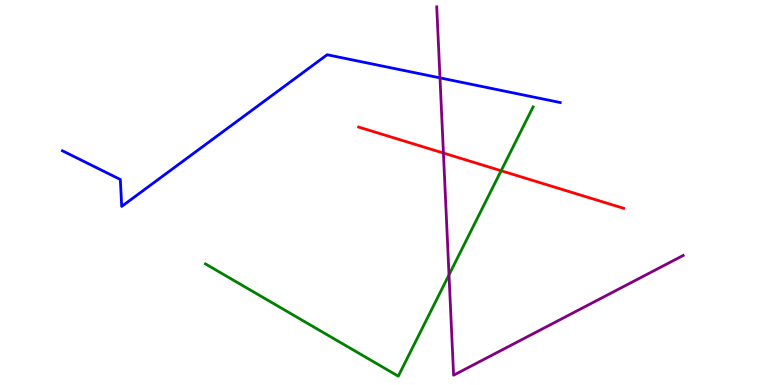[{'lines': ['blue', 'red'], 'intersections': []}, {'lines': ['green', 'red'], 'intersections': [{'x': 6.47, 'y': 5.57}]}, {'lines': ['purple', 'red'], 'intersections': [{'x': 5.72, 'y': 6.02}]}, {'lines': ['blue', 'green'], 'intersections': []}, {'lines': ['blue', 'purple'], 'intersections': [{'x': 5.68, 'y': 7.98}]}, {'lines': ['green', 'purple'], 'intersections': [{'x': 5.79, 'y': 2.86}]}]